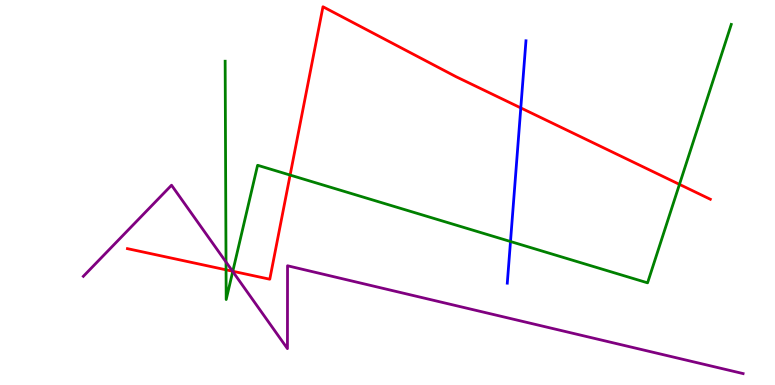[{'lines': ['blue', 'red'], 'intersections': [{'x': 6.72, 'y': 7.2}]}, {'lines': ['green', 'red'], 'intersections': [{'x': 2.92, 'y': 2.99}, {'x': 3.0, 'y': 2.95}, {'x': 3.74, 'y': 5.45}, {'x': 8.77, 'y': 5.21}]}, {'lines': ['purple', 'red'], 'intersections': [{'x': 3.0, 'y': 2.96}]}, {'lines': ['blue', 'green'], 'intersections': [{'x': 6.59, 'y': 3.73}]}, {'lines': ['blue', 'purple'], 'intersections': []}, {'lines': ['green', 'purple'], 'intersections': [{'x': 2.92, 'y': 3.19}, {'x': 3.0, 'y': 2.95}]}]